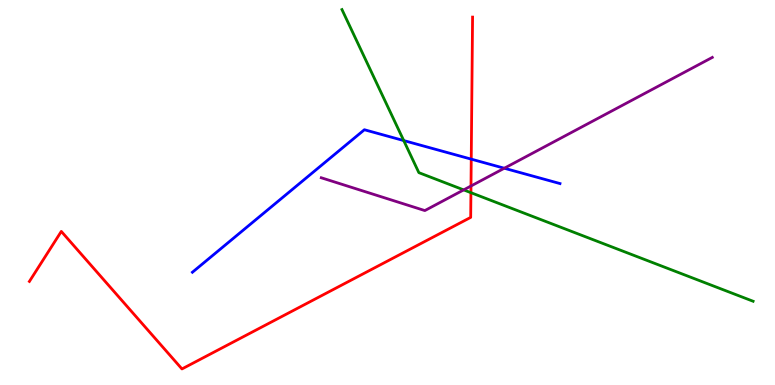[{'lines': ['blue', 'red'], 'intersections': [{'x': 6.08, 'y': 5.87}]}, {'lines': ['green', 'red'], 'intersections': [{'x': 6.08, 'y': 5.0}]}, {'lines': ['purple', 'red'], 'intersections': [{'x': 6.08, 'y': 5.17}]}, {'lines': ['blue', 'green'], 'intersections': [{'x': 5.21, 'y': 6.35}]}, {'lines': ['blue', 'purple'], 'intersections': [{'x': 6.51, 'y': 5.63}]}, {'lines': ['green', 'purple'], 'intersections': [{'x': 5.98, 'y': 5.07}]}]